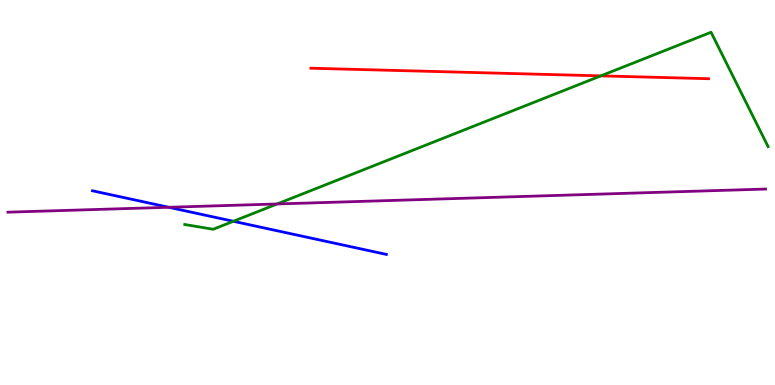[{'lines': ['blue', 'red'], 'intersections': []}, {'lines': ['green', 'red'], 'intersections': [{'x': 7.75, 'y': 8.03}]}, {'lines': ['purple', 'red'], 'intersections': []}, {'lines': ['blue', 'green'], 'intersections': [{'x': 3.01, 'y': 4.25}]}, {'lines': ['blue', 'purple'], 'intersections': [{'x': 2.18, 'y': 4.62}]}, {'lines': ['green', 'purple'], 'intersections': [{'x': 3.58, 'y': 4.7}]}]